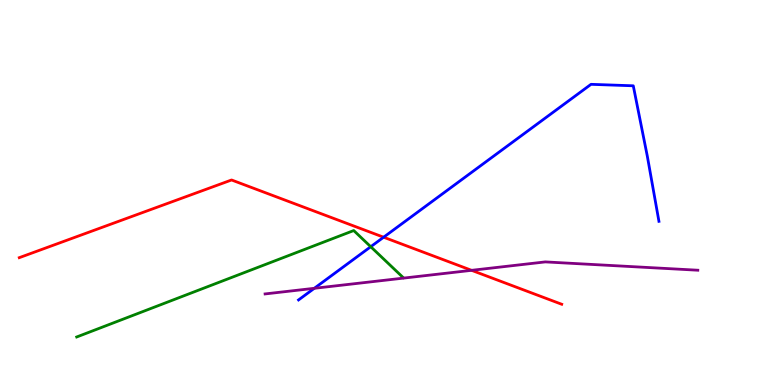[{'lines': ['blue', 'red'], 'intersections': [{'x': 4.95, 'y': 3.84}]}, {'lines': ['green', 'red'], 'intersections': []}, {'lines': ['purple', 'red'], 'intersections': [{'x': 6.08, 'y': 2.98}]}, {'lines': ['blue', 'green'], 'intersections': [{'x': 4.78, 'y': 3.59}]}, {'lines': ['blue', 'purple'], 'intersections': [{'x': 4.06, 'y': 2.51}]}, {'lines': ['green', 'purple'], 'intersections': []}]